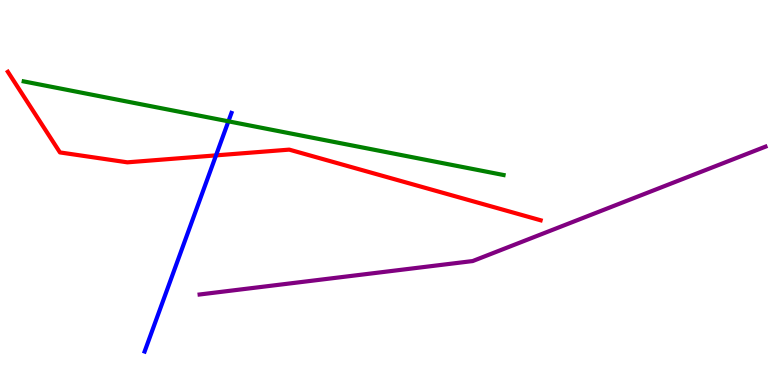[{'lines': ['blue', 'red'], 'intersections': [{'x': 2.79, 'y': 5.96}]}, {'lines': ['green', 'red'], 'intersections': []}, {'lines': ['purple', 'red'], 'intersections': []}, {'lines': ['blue', 'green'], 'intersections': [{'x': 2.95, 'y': 6.85}]}, {'lines': ['blue', 'purple'], 'intersections': []}, {'lines': ['green', 'purple'], 'intersections': []}]